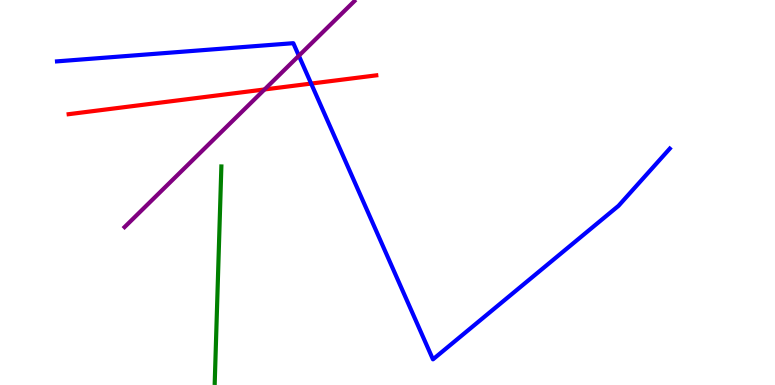[{'lines': ['blue', 'red'], 'intersections': [{'x': 4.01, 'y': 7.83}]}, {'lines': ['green', 'red'], 'intersections': []}, {'lines': ['purple', 'red'], 'intersections': [{'x': 3.41, 'y': 7.68}]}, {'lines': ['blue', 'green'], 'intersections': []}, {'lines': ['blue', 'purple'], 'intersections': [{'x': 3.86, 'y': 8.55}]}, {'lines': ['green', 'purple'], 'intersections': []}]